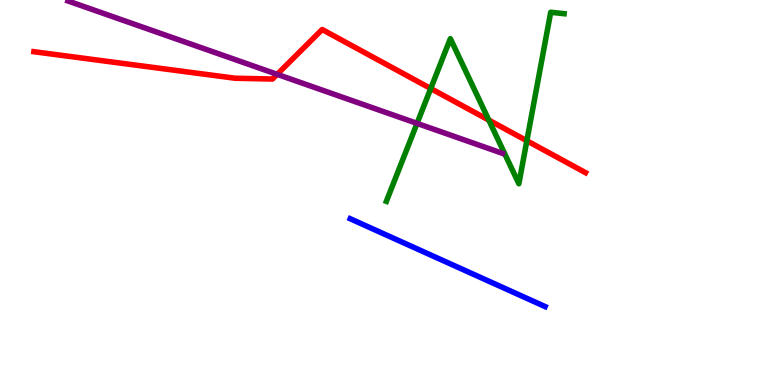[{'lines': ['blue', 'red'], 'intersections': []}, {'lines': ['green', 'red'], 'intersections': [{'x': 5.56, 'y': 7.7}, {'x': 6.31, 'y': 6.88}, {'x': 6.8, 'y': 6.34}]}, {'lines': ['purple', 'red'], 'intersections': [{'x': 3.58, 'y': 8.07}]}, {'lines': ['blue', 'green'], 'intersections': []}, {'lines': ['blue', 'purple'], 'intersections': []}, {'lines': ['green', 'purple'], 'intersections': [{'x': 5.38, 'y': 6.8}]}]